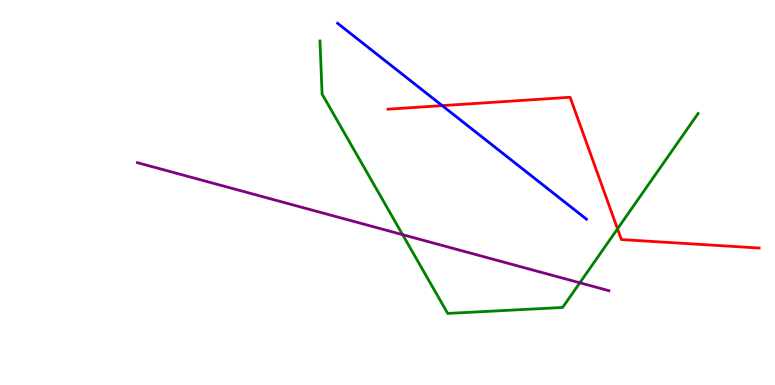[{'lines': ['blue', 'red'], 'intersections': [{'x': 5.71, 'y': 7.26}]}, {'lines': ['green', 'red'], 'intersections': [{'x': 7.97, 'y': 4.06}]}, {'lines': ['purple', 'red'], 'intersections': []}, {'lines': ['blue', 'green'], 'intersections': []}, {'lines': ['blue', 'purple'], 'intersections': []}, {'lines': ['green', 'purple'], 'intersections': [{'x': 5.2, 'y': 3.9}, {'x': 7.48, 'y': 2.65}]}]